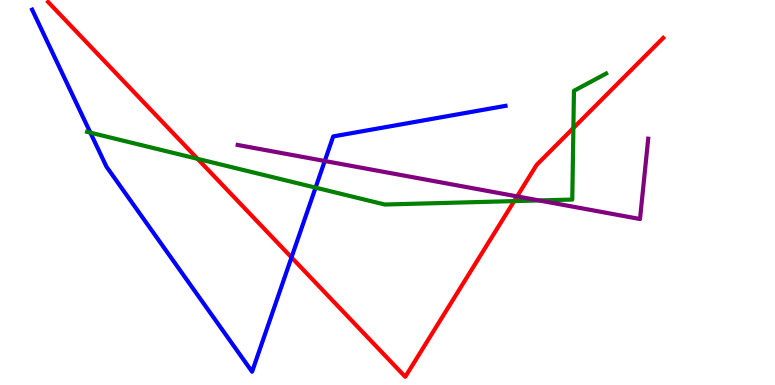[{'lines': ['blue', 'red'], 'intersections': [{'x': 3.76, 'y': 3.31}]}, {'lines': ['green', 'red'], 'intersections': [{'x': 2.55, 'y': 5.87}, {'x': 6.63, 'y': 4.78}, {'x': 7.4, 'y': 6.67}]}, {'lines': ['purple', 'red'], 'intersections': [{'x': 6.67, 'y': 4.9}]}, {'lines': ['blue', 'green'], 'intersections': [{'x': 1.17, 'y': 6.55}, {'x': 4.07, 'y': 5.13}]}, {'lines': ['blue', 'purple'], 'intersections': [{'x': 4.19, 'y': 5.82}]}, {'lines': ['green', 'purple'], 'intersections': [{'x': 6.96, 'y': 4.79}]}]